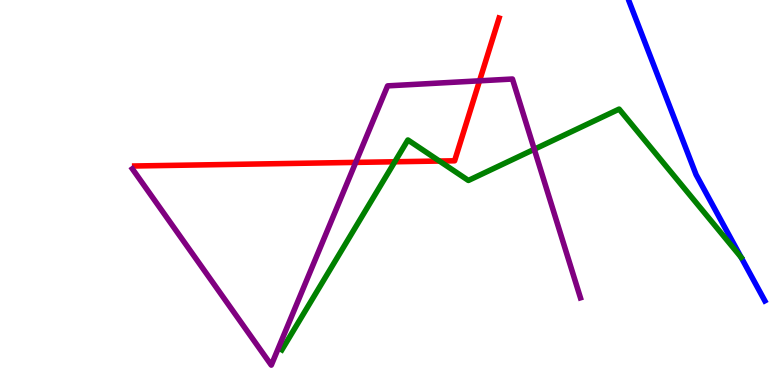[{'lines': ['blue', 'red'], 'intersections': []}, {'lines': ['green', 'red'], 'intersections': [{'x': 5.09, 'y': 5.8}, {'x': 5.67, 'y': 5.82}]}, {'lines': ['purple', 'red'], 'intersections': [{'x': 4.59, 'y': 5.78}, {'x': 6.19, 'y': 7.9}]}, {'lines': ['blue', 'green'], 'intersections': [{'x': 9.56, 'y': 3.32}]}, {'lines': ['blue', 'purple'], 'intersections': []}, {'lines': ['green', 'purple'], 'intersections': [{'x': 6.89, 'y': 6.12}]}]